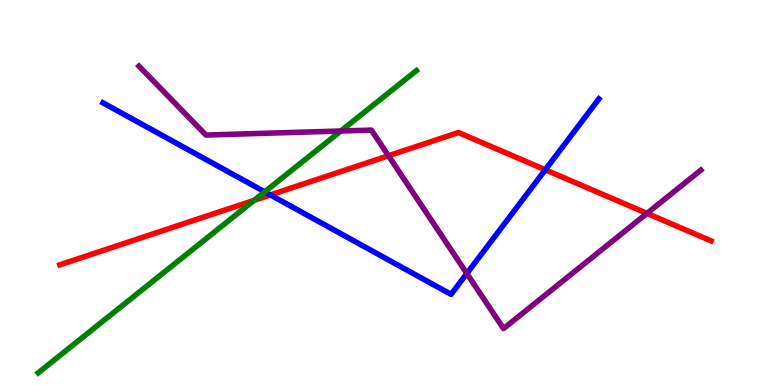[{'lines': ['blue', 'red'], 'intersections': [{'x': 3.49, 'y': 4.94}, {'x': 7.04, 'y': 5.59}]}, {'lines': ['green', 'red'], 'intersections': [{'x': 3.28, 'y': 4.8}]}, {'lines': ['purple', 'red'], 'intersections': [{'x': 5.01, 'y': 5.95}, {'x': 8.35, 'y': 4.46}]}, {'lines': ['blue', 'green'], 'intersections': [{'x': 3.42, 'y': 5.02}]}, {'lines': ['blue', 'purple'], 'intersections': [{'x': 6.02, 'y': 2.9}]}, {'lines': ['green', 'purple'], 'intersections': [{'x': 4.4, 'y': 6.6}]}]